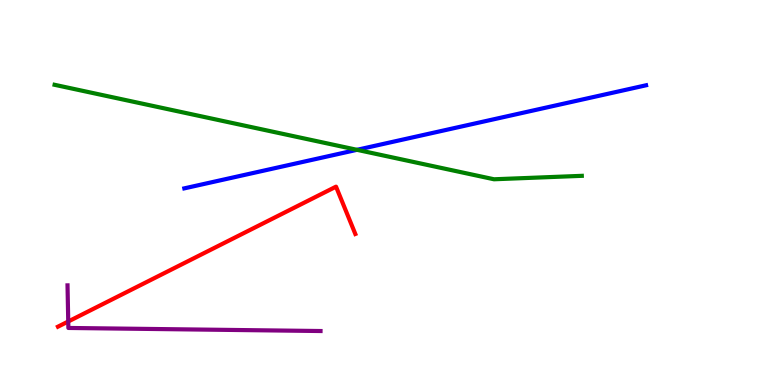[{'lines': ['blue', 'red'], 'intersections': []}, {'lines': ['green', 'red'], 'intersections': []}, {'lines': ['purple', 'red'], 'intersections': [{'x': 0.881, 'y': 1.65}]}, {'lines': ['blue', 'green'], 'intersections': [{'x': 4.61, 'y': 6.11}]}, {'lines': ['blue', 'purple'], 'intersections': []}, {'lines': ['green', 'purple'], 'intersections': []}]